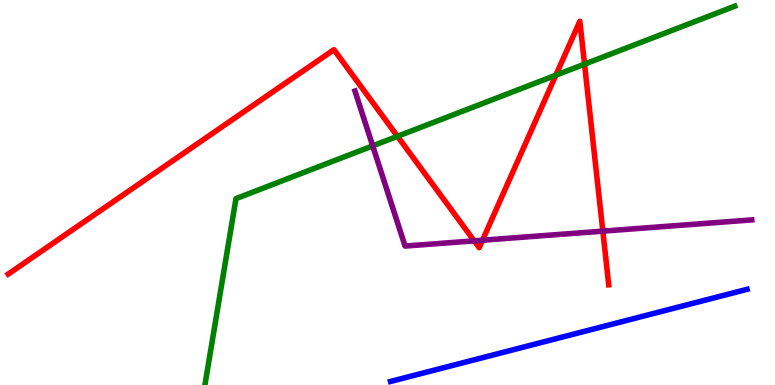[{'lines': ['blue', 'red'], 'intersections': []}, {'lines': ['green', 'red'], 'intersections': [{'x': 5.13, 'y': 6.46}, {'x': 7.17, 'y': 8.05}, {'x': 7.54, 'y': 8.33}]}, {'lines': ['purple', 'red'], 'intersections': [{'x': 6.12, 'y': 3.74}, {'x': 6.23, 'y': 3.76}, {'x': 7.78, 'y': 4.0}]}, {'lines': ['blue', 'green'], 'intersections': []}, {'lines': ['blue', 'purple'], 'intersections': []}, {'lines': ['green', 'purple'], 'intersections': [{'x': 4.81, 'y': 6.21}]}]